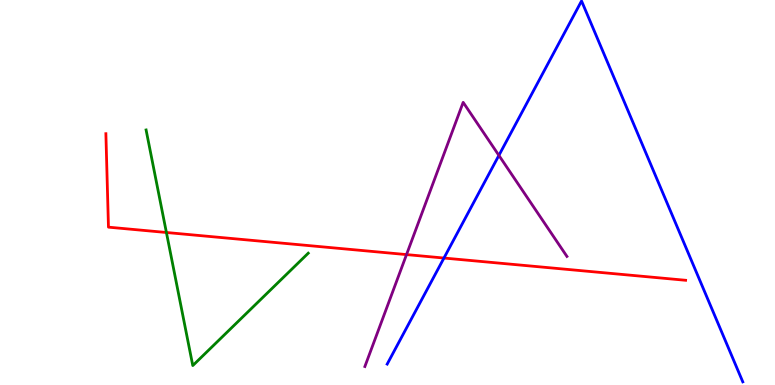[{'lines': ['blue', 'red'], 'intersections': [{'x': 5.73, 'y': 3.3}]}, {'lines': ['green', 'red'], 'intersections': [{'x': 2.15, 'y': 3.96}]}, {'lines': ['purple', 'red'], 'intersections': [{'x': 5.25, 'y': 3.39}]}, {'lines': ['blue', 'green'], 'intersections': []}, {'lines': ['blue', 'purple'], 'intersections': [{'x': 6.44, 'y': 5.96}]}, {'lines': ['green', 'purple'], 'intersections': []}]